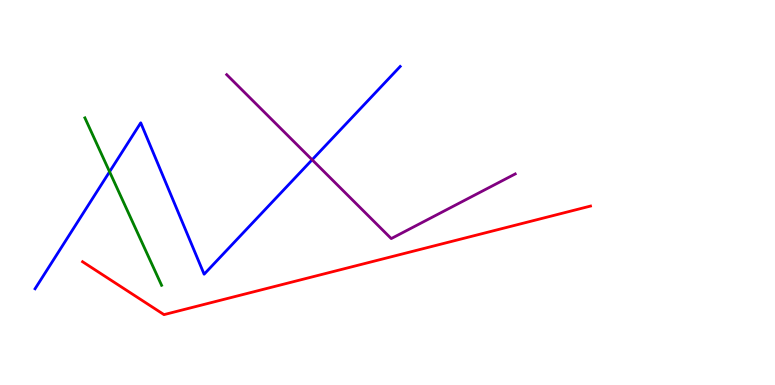[{'lines': ['blue', 'red'], 'intersections': []}, {'lines': ['green', 'red'], 'intersections': []}, {'lines': ['purple', 'red'], 'intersections': []}, {'lines': ['blue', 'green'], 'intersections': [{'x': 1.41, 'y': 5.54}]}, {'lines': ['blue', 'purple'], 'intersections': [{'x': 4.03, 'y': 5.85}]}, {'lines': ['green', 'purple'], 'intersections': []}]